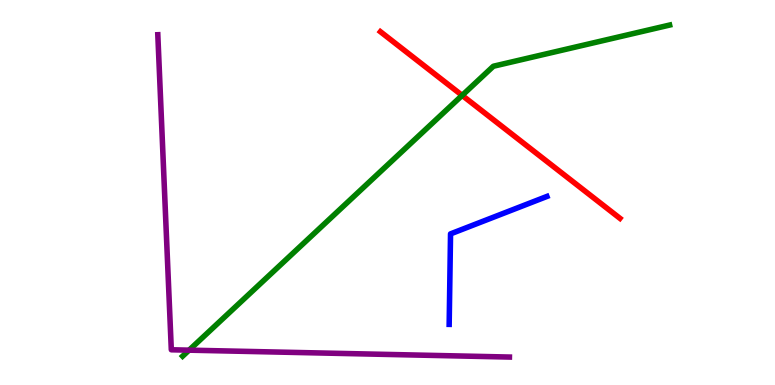[{'lines': ['blue', 'red'], 'intersections': []}, {'lines': ['green', 'red'], 'intersections': [{'x': 5.96, 'y': 7.52}]}, {'lines': ['purple', 'red'], 'intersections': []}, {'lines': ['blue', 'green'], 'intersections': []}, {'lines': ['blue', 'purple'], 'intersections': []}, {'lines': ['green', 'purple'], 'intersections': [{'x': 2.44, 'y': 0.905}]}]